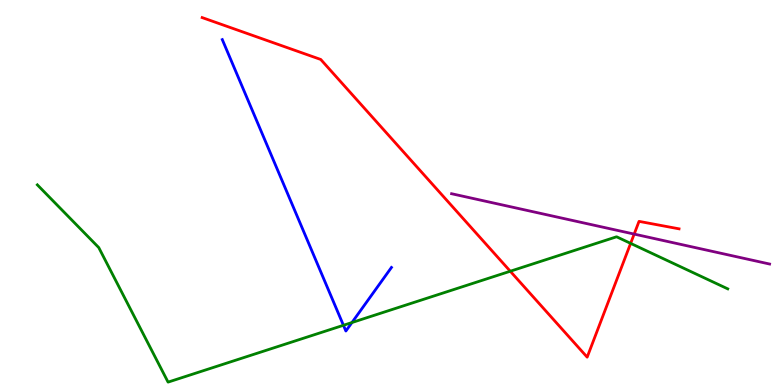[{'lines': ['blue', 'red'], 'intersections': []}, {'lines': ['green', 'red'], 'intersections': [{'x': 6.58, 'y': 2.96}, {'x': 8.14, 'y': 3.68}]}, {'lines': ['purple', 'red'], 'intersections': [{'x': 8.18, 'y': 3.92}]}, {'lines': ['blue', 'green'], 'intersections': [{'x': 4.43, 'y': 1.55}, {'x': 4.54, 'y': 1.62}]}, {'lines': ['blue', 'purple'], 'intersections': []}, {'lines': ['green', 'purple'], 'intersections': []}]